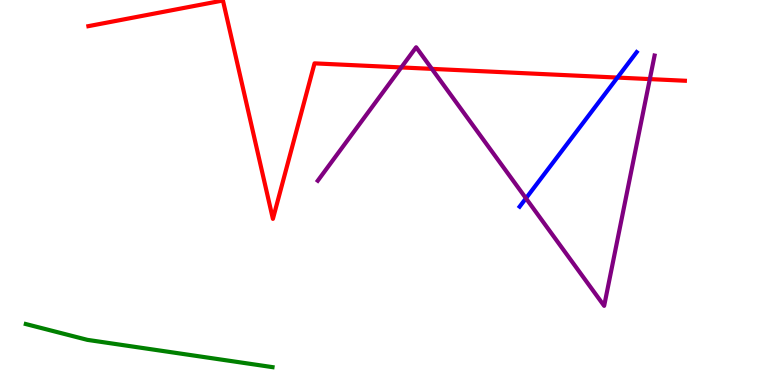[{'lines': ['blue', 'red'], 'intersections': [{'x': 7.97, 'y': 7.99}]}, {'lines': ['green', 'red'], 'intersections': []}, {'lines': ['purple', 'red'], 'intersections': [{'x': 5.18, 'y': 8.25}, {'x': 5.57, 'y': 8.21}, {'x': 8.38, 'y': 7.95}]}, {'lines': ['blue', 'green'], 'intersections': []}, {'lines': ['blue', 'purple'], 'intersections': [{'x': 6.79, 'y': 4.85}]}, {'lines': ['green', 'purple'], 'intersections': []}]